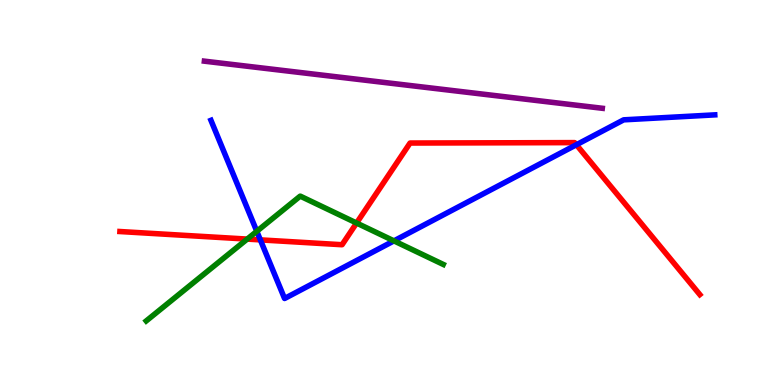[{'lines': ['blue', 'red'], 'intersections': [{'x': 3.36, 'y': 3.77}, {'x': 7.44, 'y': 6.24}]}, {'lines': ['green', 'red'], 'intersections': [{'x': 3.19, 'y': 3.79}, {'x': 4.6, 'y': 4.21}]}, {'lines': ['purple', 'red'], 'intersections': []}, {'lines': ['blue', 'green'], 'intersections': [{'x': 3.31, 'y': 3.99}, {'x': 5.08, 'y': 3.74}]}, {'lines': ['blue', 'purple'], 'intersections': []}, {'lines': ['green', 'purple'], 'intersections': []}]